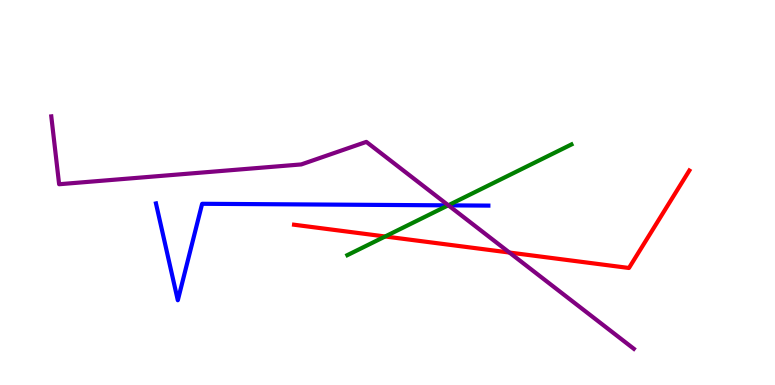[{'lines': ['blue', 'red'], 'intersections': []}, {'lines': ['green', 'red'], 'intersections': [{'x': 4.97, 'y': 3.86}]}, {'lines': ['purple', 'red'], 'intersections': [{'x': 6.57, 'y': 3.44}]}, {'lines': ['blue', 'green'], 'intersections': [{'x': 5.78, 'y': 4.67}]}, {'lines': ['blue', 'purple'], 'intersections': [{'x': 5.79, 'y': 4.67}]}, {'lines': ['green', 'purple'], 'intersections': [{'x': 5.78, 'y': 4.67}]}]